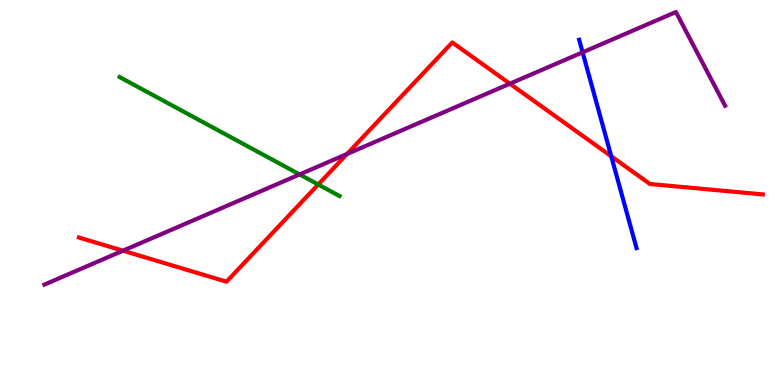[{'lines': ['blue', 'red'], 'intersections': [{'x': 7.89, 'y': 5.94}]}, {'lines': ['green', 'red'], 'intersections': [{'x': 4.11, 'y': 5.21}]}, {'lines': ['purple', 'red'], 'intersections': [{'x': 1.59, 'y': 3.49}, {'x': 4.48, 'y': 6.0}, {'x': 6.58, 'y': 7.83}]}, {'lines': ['blue', 'green'], 'intersections': []}, {'lines': ['blue', 'purple'], 'intersections': [{'x': 7.52, 'y': 8.64}]}, {'lines': ['green', 'purple'], 'intersections': [{'x': 3.87, 'y': 5.47}]}]